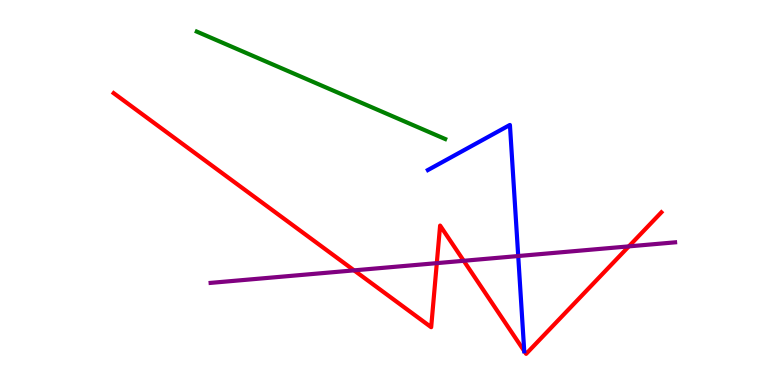[{'lines': ['blue', 'red'], 'intersections': [{'x': 6.76, 'y': 0.882}]}, {'lines': ['green', 'red'], 'intersections': []}, {'lines': ['purple', 'red'], 'intersections': [{'x': 4.57, 'y': 2.98}, {'x': 5.64, 'y': 3.17}, {'x': 5.98, 'y': 3.23}, {'x': 8.11, 'y': 3.6}]}, {'lines': ['blue', 'green'], 'intersections': []}, {'lines': ['blue', 'purple'], 'intersections': [{'x': 6.69, 'y': 3.35}]}, {'lines': ['green', 'purple'], 'intersections': []}]